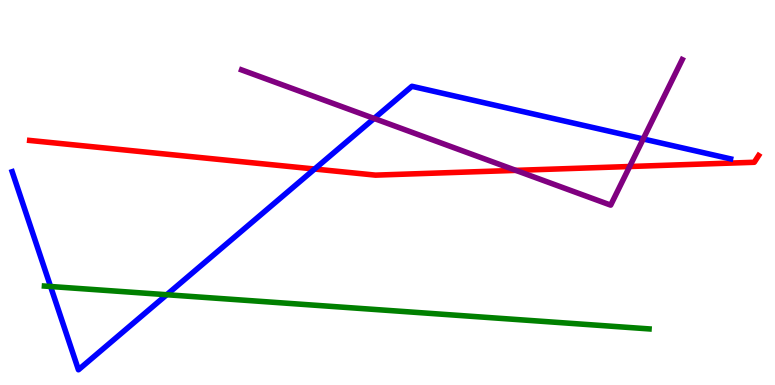[{'lines': ['blue', 'red'], 'intersections': [{'x': 4.06, 'y': 5.61}]}, {'lines': ['green', 'red'], 'intersections': []}, {'lines': ['purple', 'red'], 'intersections': [{'x': 6.66, 'y': 5.57}, {'x': 8.12, 'y': 5.68}]}, {'lines': ['blue', 'green'], 'intersections': [{'x': 0.653, 'y': 2.56}, {'x': 2.15, 'y': 2.34}]}, {'lines': ['blue', 'purple'], 'intersections': [{'x': 4.83, 'y': 6.92}, {'x': 8.3, 'y': 6.39}]}, {'lines': ['green', 'purple'], 'intersections': []}]